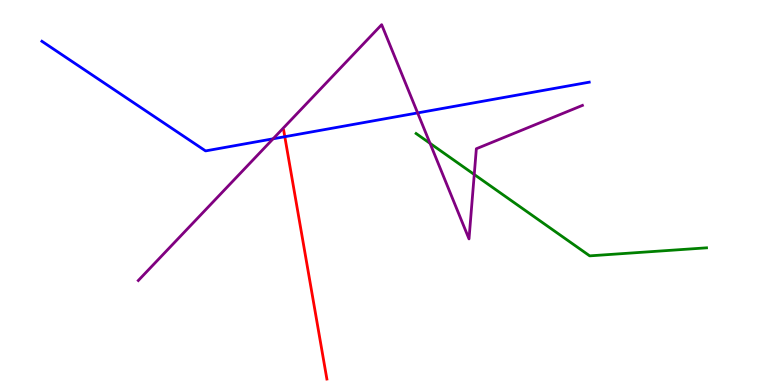[{'lines': ['blue', 'red'], 'intersections': [{'x': 3.67, 'y': 6.45}]}, {'lines': ['green', 'red'], 'intersections': []}, {'lines': ['purple', 'red'], 'intersections': []}, {'lines': ['blue', 'green'], 'intersections': []}, {'lines': ['blue', 'purple'], 'intersections': [{'x': 3.52, 'y': 6.39}, {'x': 5.39, 'y': 7.07}]}, {'lines': ['green', 'purple'], 'intersections': [{'x': 5.55, 'y': 6.28}, {'x': 6.12, 'y': 5.47}]}]